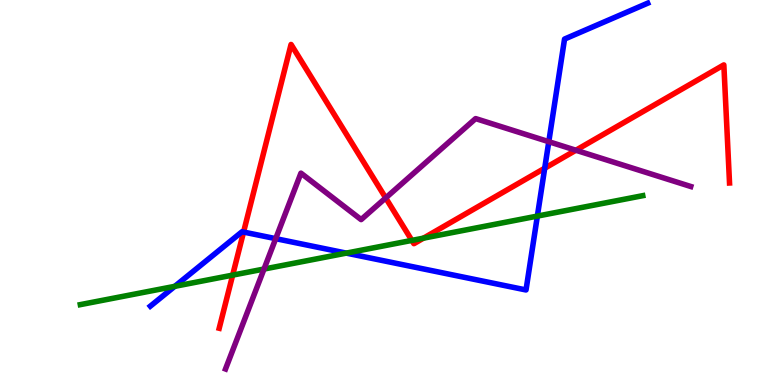[{'lines': ['blue', 'red'], 'intersections': [{'x': 3.14, 'y': 3.97}, {'x': 7.03, 'y': 5.63}]}, {'lines': ['green', 'red'], 'intersections': [{'x': 3.0, 'y': 2.85}, {'x': 5.31, 'y': 3.76}, {'x': 5.46, 'y': 3.81}]}, {'lines': ['purple', 'red'], 'intersections': [{'x': 4.98, 'y': 4.86}, {'x': 7.43, 'y': 6.1}]}, {'lines': ['blue', 'green'], 'intersections': [{'x': 2.26, 'y': 2.56}, {'x': 4.47, 'y': 3.43}, {'x': 6.93, 'y': 4.39}]}, {'lines': ['blue', 'purple'], 'intersections': [{'x': 3.56, 'y': 3.8}, {'x': 7.08, 'y': 6.32}]}, {'lines': ['green', 'purple'], 'intersections': [{'x': 3.41, 'y': 3.01}]}]